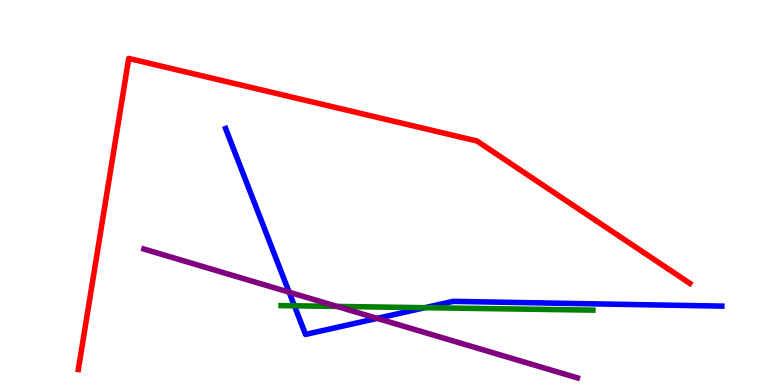[{'lines': ['blue', 'red'], 'intersections': []}, {'lines': ['green', 'red'], 'intersections': []}, {'lines': ['purple', 'red'], 'intersections': []}, {'lines': ['blue', 'green'], 'intersections': [{'x': 3.8, 'y': 2.06}, {'x': 5.48, 'y': 2.01}]}, {'lines': ['blue', 'purple'], 'intersections': [{'x': 3.73, 'y': 2.41}, {'x': 4.87, 'y': 1.73}]}, {'lines': ['green', 'purple'], 'intersections': [{'x': 4.35, 'y': 2.04}]}]